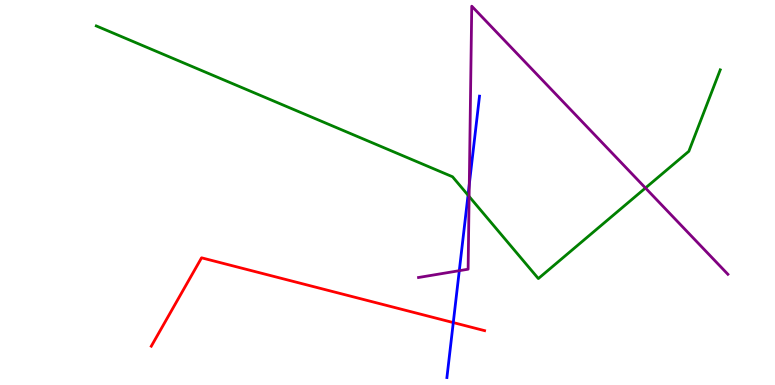[{'lines': ['blue', 'red'], 'intersections': [{'x': 5.85, 'y': 1.62}]}, {'lines': ['green', 'red'], 'intersections': []}, {'lines': ['purple', 'red'], 'intersections': []}, {'lines': ['blue', 'green'], 'intersections': [{'x': 6.04, 'y': 4.93}]}, {'lines': ['blue', 'purple'], 'intersections': [{'x': 5.93, 'y': 2.97}, {'x': 6.06, 'y': 5.21}]}, {'lines': ['green', 'purple'], 'intersections': [{'x': 6.05, 'y': 4.9}, {'x': 8.33, 'y': 5.12}]}]